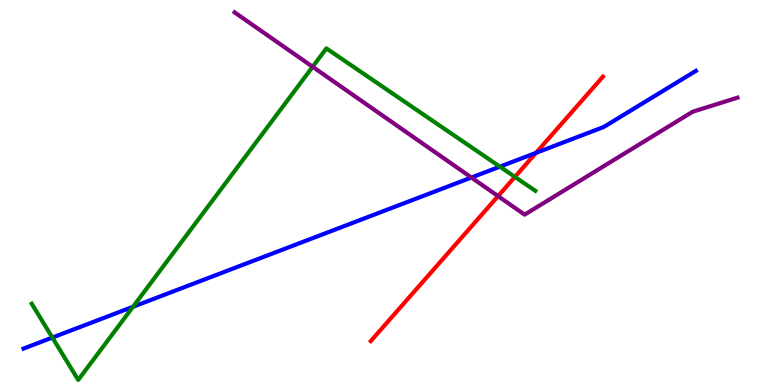[{'lines': ['blue', 'red'], 'intersections': [{'x': 6.92, 'y': 6.03}]}, {'lines': ['green', 'red'], 'intersections': [{'x': 6.64, 'y': 5.41}]}, {'lines': ['purple', 'red'], 'intersections': [{'x': 6.43, 'y': 4.91}]}, {'lines': ['blue', 'green'], 'intersections': [{'x': 0.676, 'y': 1.23}, {'x': 1.72, 'y': 2.03}, {'x': 6.45, 'y': 5.67}]}, {'lines': ['blue', 'purple'], 'intersections': [{'x': 6.08, 'y': 5.39}]}, {'lines': ['green', 'purple'], 'intersections': [{'x': 4.03, 'y': 8.27}]}]